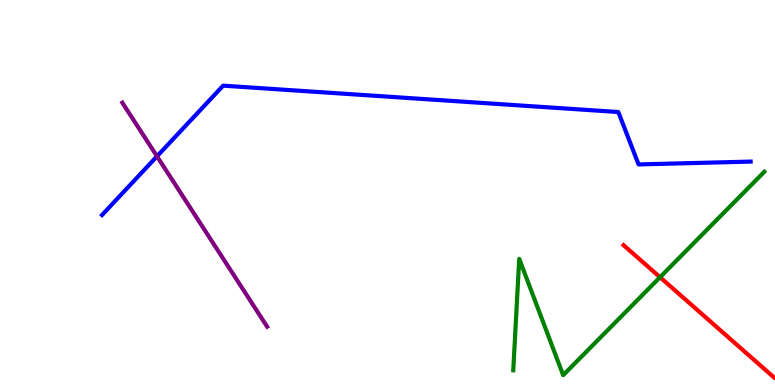[{'lines': ['blue', 'red'], 'intersections': []}, {'lines': ['green', 'red'], 'intersections': [{'x': 8.52, 'y': 2.8}]}, {'lines': ['purple', 'red'], 'intersections': []}, {'lines': ['blue', 'green'], 'intersections': []}, {'lines': ['blue', 'purple'], 'intersections': [{'x': 2.03, 'y': 5.94}]}, {'lines': ['green', 'purple'], 'intersections': []}]